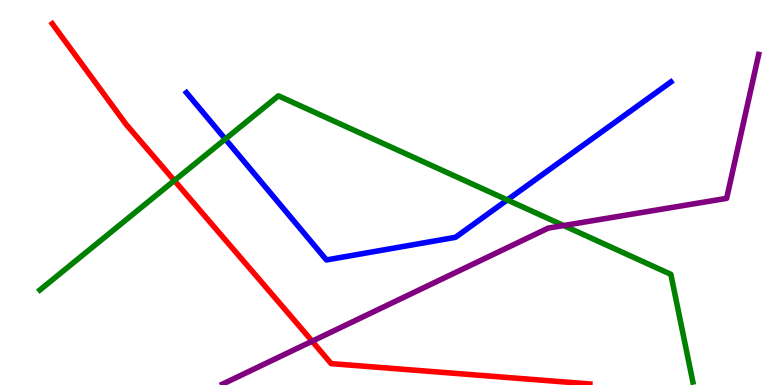[{'lines': ['blue', 'red'], 'intersections': []}, {'lines': ['green', 'red'], 'intersections': [{'x': 2.25, 'y': 5.31}]}, {'lines': ['purple', 'red'], 'intersections': [{'x': 4.03, 'y': 1.14}]}, {'lines': ['blue', 'green'], 'intersections': [{'x': 2.91, 'y': 6.39}, {'x': 6.55, 'y': 4.81}]}, {'lines': ['blue', 'purple'], 'intersections': []}, {'lines': ['green', 'purple'], 'intersections': [{'x': 7.27, 'y': 4.14}]}]